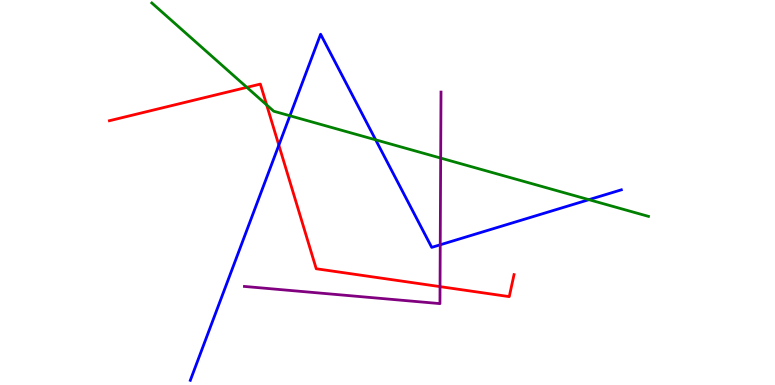[{'lines': ['blue', 'red'], 'intersections': [{'x': 3.6, 'y': 6.23}]}, {'lines': ['green', 'red'], 'intersections': [{'x': 3.19, 'y': 7.73}, {'x': 3.44, 'y': 7.27}]}, {'lines': ['purple', 'red'], 'intersections': [{'x': 5.68, 'y': 2.56}]}, {'lines': ['blue', 'green'], 'intersections': [{'x': 3.74, 'y': 6.99}, {'x': 4.85, 'y': 6.37}, {'x': 7.6, 'y': 4.81}]}, {'lines': ['blue', 'purple'], 'intersections': [{'x': 5.68, 'y': 3.64}]}, {'lines': ['green', 'purple'], 'intersections': [{'x': 5.69, 'y': 5.89}]}]